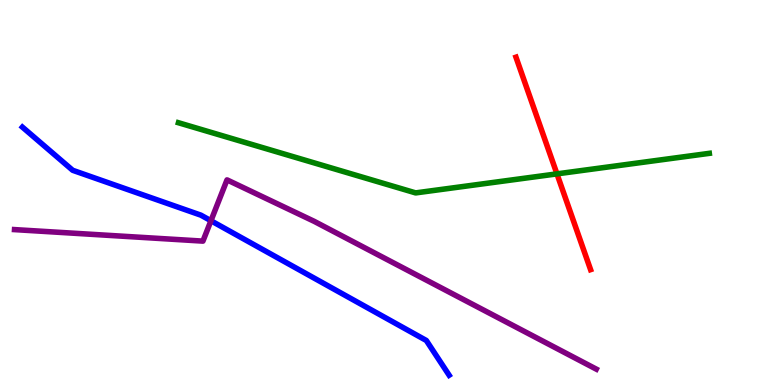[{'lines': ['blue', 'red'], 'intersections': []}, {'lines': ['green', 'red'], 'intersections': [{'x': 7.19, 'y': 5.48}]}, {'lines': ['purple', 'red'], 'intersections': []}, {'lines': ['blue', 'green'], 'intersections': []}, {'lines': ['blue', 'purple'], 'intersections': [{'x': 2.72, 'y': 4.27}]}, {'lines': ['green', 'purple'], 'intersections': []}]